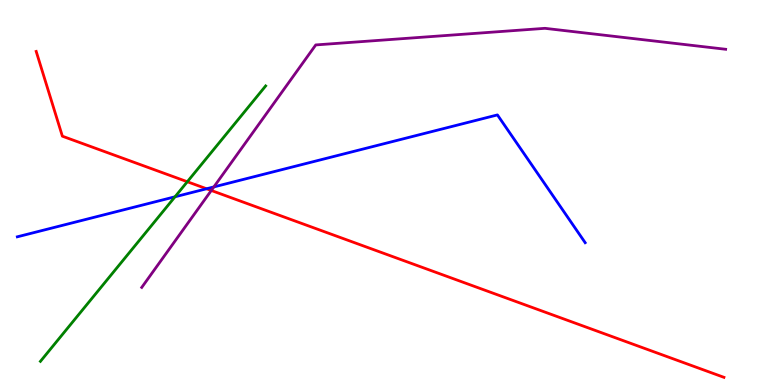[{'lines': ['blue', 'red'], 'intersections': [{'x': 2.67, 'y': 5.1}]}, {'lines': ['green', 'red'], 'intersections': [{'x': 2.42, 'y': 5.28}]}, {'lines': ['purple', 'red'], 'intersections': [{'x': 2.73, 'y': 5.05}]}, {'lines': ['blue', 'green'], 'intersections': [{'x': 2.26, 'y': 4.89}]}, {'lines': ['blue', 'purple'], 'intersections': [{'x': 2.76, 'y': 5.15}]}, {'lines': ['green', 'purple'], 'intersections': []}]